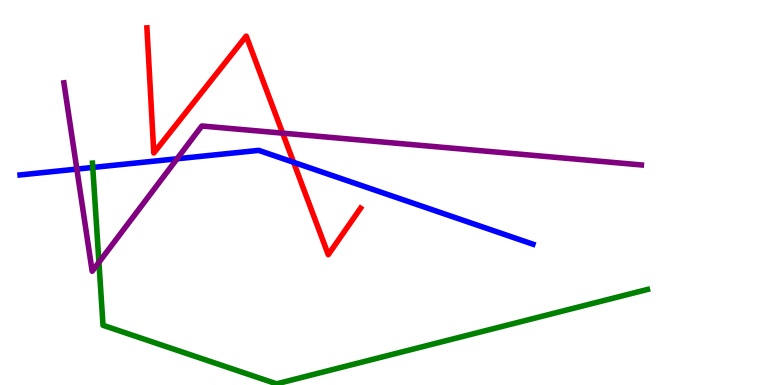[{'lines': ['blue', 'red'], 'intersections': [{'x': 3.79, 'y': 5.78}]}, {'lines': ['green', 'red'], 'intersections': []}, {'lines': ['purple', 'red'], 'intersections': [{'x': 3.65, 'y': 6.54}]}, {'lines': ['blue', 'green'], 'intersections': [{'x': 1.2, 'y': 5.65}]}, {'lines': ['blue', 'purple'], 'intersections': [{'x': 0.991, 'y': 5.61}, {'x': 2.28, 'y': 5.88}]}, {'lines': ['green', 'purple'], 'intersections': [{'x': 1.28, 'y': 3.19}]}]